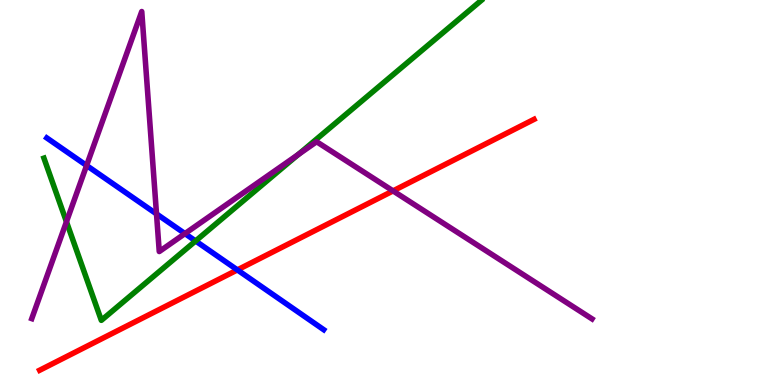[{'lines': ['blue', 'red'], 'intersections': [{'x': 3.06, 'y': 2.99}]}, {'lines': ['green', 'red'], 'intersections': []}, {'lines': ['purple', 'red'], 'intersections': [{'x': 5.07, 'y': 5.04}]}, {'lines': ['blue', 'green'], 'intersections': [{'x': 2.52, 'y': 3.74}]}, {'lines': ['blue', 'purple'], 'intersections': [{'x': 1.12, 'y': 5.7}, {'x': 2.02, 'y': 4.44}, {'x': 2.39, 'y': 3.93}]}, {'lines': ['green', 'purple'], 'intersections': [{'x': 0.857, 'y': 4.24}, {'x': 3.85, 'y': 5.99}]}]